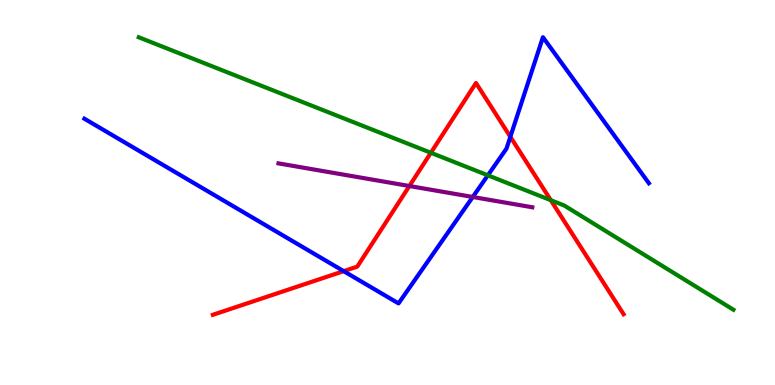[{'lines': ['blue', 'red'], 'intersections': [{'x': 4.43, 'y': 2.96}, {'x': 6.59, 'y': 6.45}]}, {'lines': ['green', 'red'], 'intersections': [{'x': 5.56, 'y': 6.03}, {'x': 7.11, 'y': 4.8}]}, {'lines': ['purple', 'red'], 'intersections': [{'x': 5.28, 'y': 5.17}]}, {'lines': ['blue', 'green'], 'intersections': [{'x': 6.3, 'y': 5.45}]}, {'lines': ['blue', 'purple'], 'intersections': [{'x': 6.1, 'y': 4.88}]}, {'lines': ['green', 'purple'], 'intersections': []}]